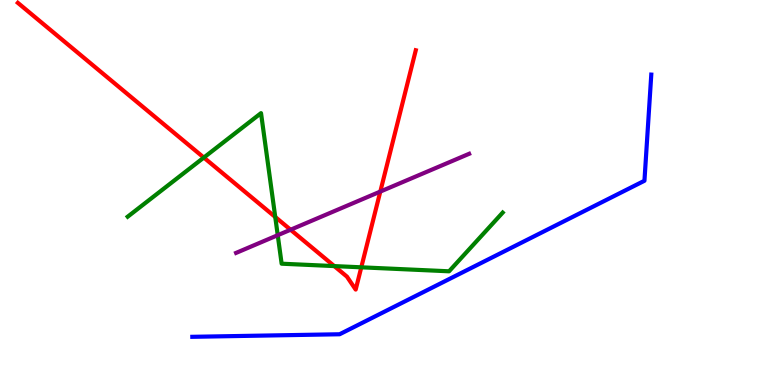[{'lines': ['blue', 'red'], 'intersections': []}, {'lines': ['green', 'red'], 'intersections': [{'x': 2.63, 'y': 5.91}, {'x': 3.55, 'y': 4.36}, {'x': 4.31, 'y': 3.09}, {'x': 4.66, 'y': 3.06}]}, {'lines': ['purple', 'red'], 'intersections': [{'x': 3.75, 'y': 4.03}, {'x': 4.91, 'y': 5.02}]}, {'lines': ['blue', 'green'], 'intersections': []}, {'lines': ['blue', 'purple'], 'intersections': []}, {'lines': ['green', 'purple'], 'intersections': [{'x': 3.58, 'y': 3.89}]}]